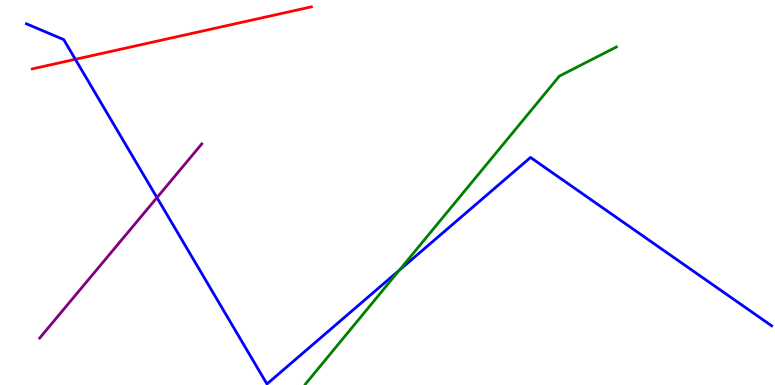[{'lines': ['blue', 'red'], 'intersections': [{'x': 0.972, 'y': 8.46}]}, {'lines': ['green', 'red'], 'intersections': []}, {'lines': ['purple', 'red'], 'intersections': []}, {'lines': ['blue', 'green'], 'intersections': [{'x': 5.15, 'y': 2.98}]}, {'lines': ['blue', 'purple'], 'intersections': [{'x': 2.03, 'y': 4.87}]}, {'lines': ['green', 'purple'], 'intersections': []}]